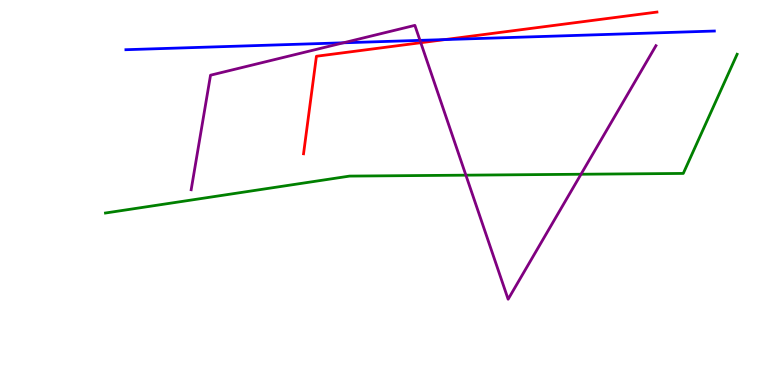[{'lines': ['blue', 'red'], 'intersections': [{'x': 5.74, 'y': 8.97}]}, {'lines': ['green', 'red'], 'intersections': []}, {'lines': ['purple', 'red'], 'intersections': [{'x': 5.43, 'y': 8.89}]}, {'lines': ['blue', 'green'], 'intersections': []}, {'lines': ['blue', 'purple'], 'intersections': [{'x': 4.43, 'y': 8.89}, {'x': 5.42, 'y': 8.95}]}, {'lines': ['green', 'purple'], 'intersections': [{'x': 6.01, 'y': 5.45}, {'x': 7.5, 'y': 5.47}]}]